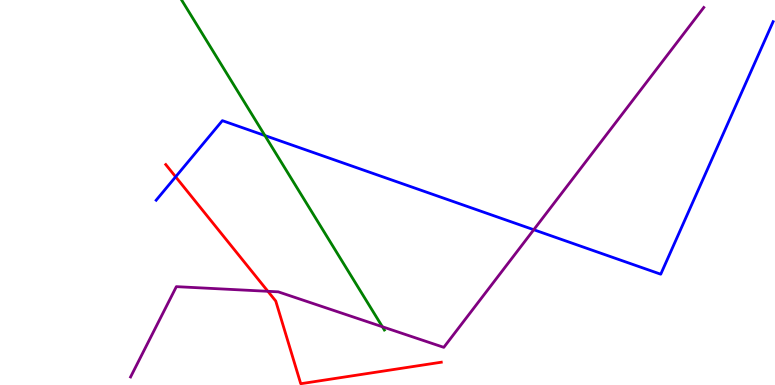[{'lines': ['blue', 'red'], 'intersections': [{'x': 2.27, 'y': 5.41}]}, {'lines': ['green', 'red'], 'intersections': []}, {'lines': ['purple', 'red'], 'intersections': [{'x': 3.46, 'y': 2.43}]}, {'lines': ['blue', 'green'], 'intersections': [{'x': 3.42, 'y': 6.48}]}, {'lines': ['blue', 'purple'], 'intersections': [{'x': 6.89, 'y': 4.03}]}, {'lines': ['green', 'purple'], 'intersections': [{'x': 4.93, 'y': 1.51}]}]